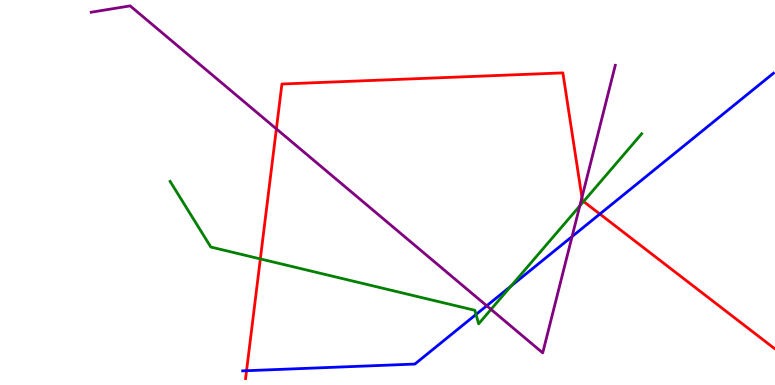[{'lines': ['blue', 'red'], 'intersections': [{'x': 3.18, 'y': 0.371}, {'x': 7.74, 'y': 4.44}]}, {'lines': ['green', 'red'], 'intersections': [{'x': 3.36, 'y': 3.27}, {'x': 7.53, 'y': 4.77}]}, {'lines': ['purple', 'red'], 'intersections': [{'x': 3.57, 'y': 6.65}, {'x': 7.51, 'y': 4.87}]}, {'lines': ['blue', 'green'], 'intersections': [{'x': 6.14, 'y': 1.83}, {'x': 6.59, 'y': 2.57}]}, {'lines': ['blue', 'purple'], 'intersections': [{'x': 6.28, 'y': 2.06}, {'x': 7.38, 'y': 3.86}]}, {'lines': ['green', 'purple'], 'intersections': [{'x': 6.34, 'y': 1.96}, {'x': 7.48, 'y': 4.65}]}]